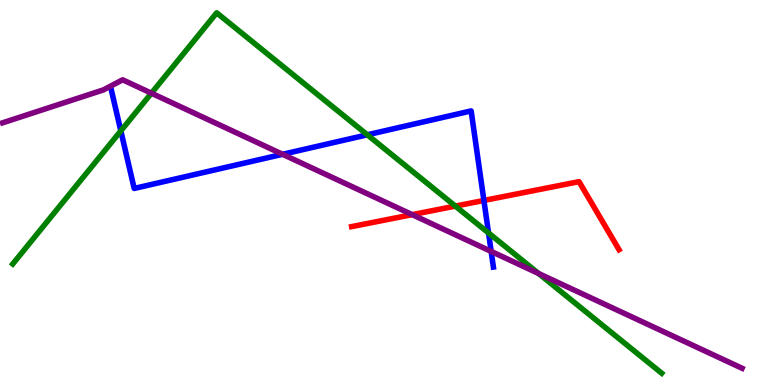[{'lines': ['blue', 'red'], 'intersections': [{'x': 6.24, 'y': 4.79}]}, {'lines': ['green', 'red'], 'intersections': [{'x': 5.88, 'y': 4.65}]}, {'lines': ['purple', 'red'], 'intersections': [{'x': 5.32, 'y': 4.42}]}, {'lines': ['blue', 'green'], 'intersections': [{'x': 1.56, 'y': 6.6}, {'x': 4.74, 'y': 6.5}, {'x': 6.3, 'y': 3.95}]}, {'lines': ['blue', 'purple'], 'intersections': [{'x': 3.65, 'y': 5.99}, {'x': 6.34, 'y': 3.47}]}, {'lines': ['green', 'purple'], 'intersections': [{'x': 1.95, 'y': 7.58}, {'x': 6.95, 'y': 2.9}]}]